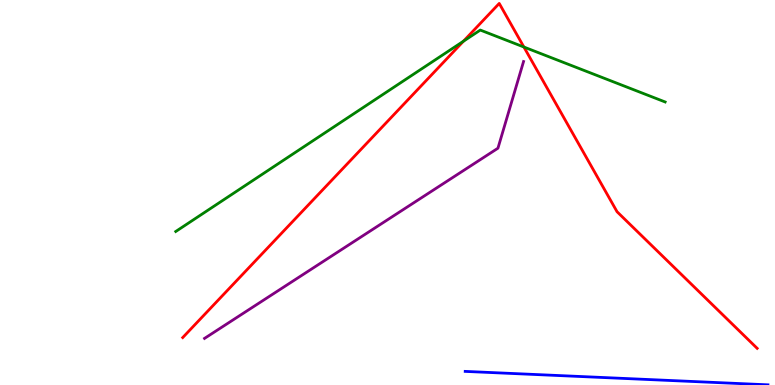[{'lines': ['blue', 'red'], 'intersections': []}, {'lines': ['green', 'red'], 'intersections': [{'x': 5.98, 'y': 8.93}, {'x': 6.76, 'y': 8.78}]}, {'lines': ['purple', 'red'], 'intersections': []}, {'lines': ['blue', 'green'], 'intersections': []}, {'lines': ['blue', 'purple'], 'intersections': []}, {'lines': ['green', 'purple'], 'intersections': []}]